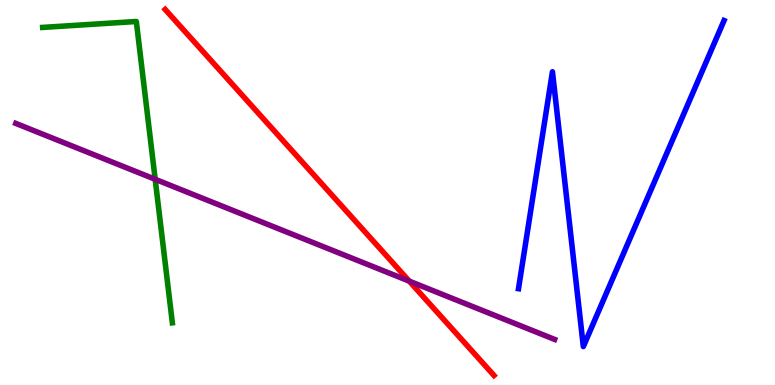[{'lines': ['blue', 'red'], 'intersections': []}, {'lines': ['green', 'red'], 'intersections': []}, {'lines': ['purple', 'red'], 'intersections': [{'x': 5.28, 'y': 2.7}]}, {'lines': ['blue', 'green'], 'intersections': []}, {'lines': ['blue', 'purple'], 'intersections': []}, {'lines': ['green', 'purple'], 'intersections': [{'x': 2.0, 'y': 5.34}]}]